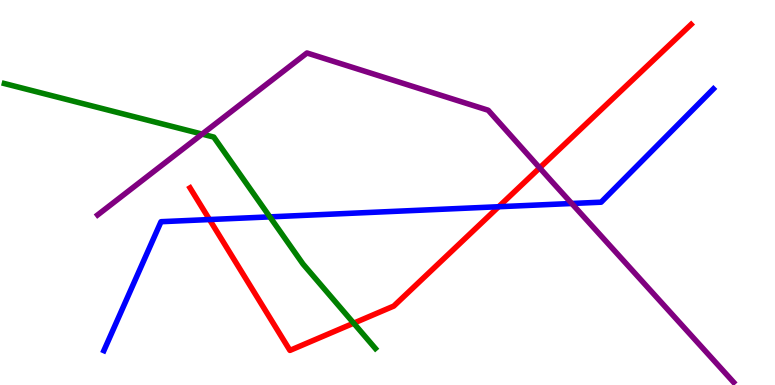[{'lines': ['blue', 'red'], 'intersections': [{'x': 2.7, 'y': 4.3}, {'x': 6.43, 'y': 4.63}]}, {'lines': ['green', 'red'], 'intersections': [{'x': 4.56, 'y': 1.61}]}, {'lines': ['purple', 'red'], 'intersections': [{'x': 6.96, 'y': 5.64}]}, {'lines': ['blue', 'green'], 'intersections': [{'x': 3.48, 'y': 4.37}]}, {'lines': ['blue', 'purple'], 'intersections': [{'x': 7.38, 'y': 4.71}]}, {'lines': ['green', 'purple'], 'intersections': [{'x': 2.61, 'y': 6.52}]}]